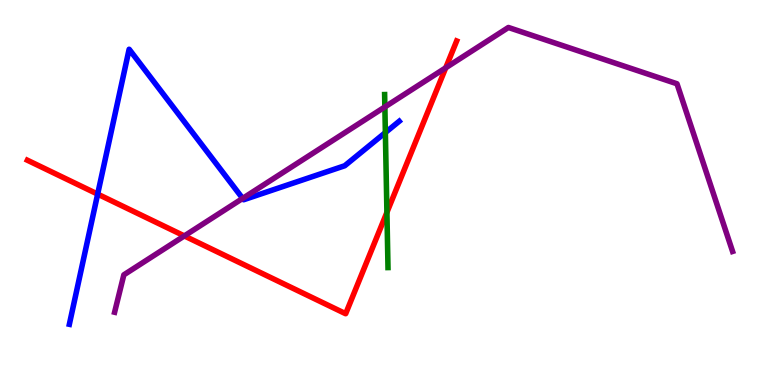[{'lines': ['blue', 'red'], 'intersections': [{'x': 1.26, 'y': 4.96}]}, {'lines': ['green', 'red'], 'intersections': [{'x': 4.99, 'y': 4.48}]}, {'lines': ['purple', 'red'], 'intersections': [{'x': 2.38, 'y': 3.87}, {'x': 5.75, 'y': 8.24}]}, {'lines': ['blue', 'green'], 'intersections': [{'x': 4.97, 'y': 6.56}]}, {'lines': ['blue', 'purple'], 'intersections': [{'x': 3.13, 'y': 4.85}]}, {'lines': ['green', 'purple'], 'intersections': [{'x': 4.97, 'y': 7.22}]}]